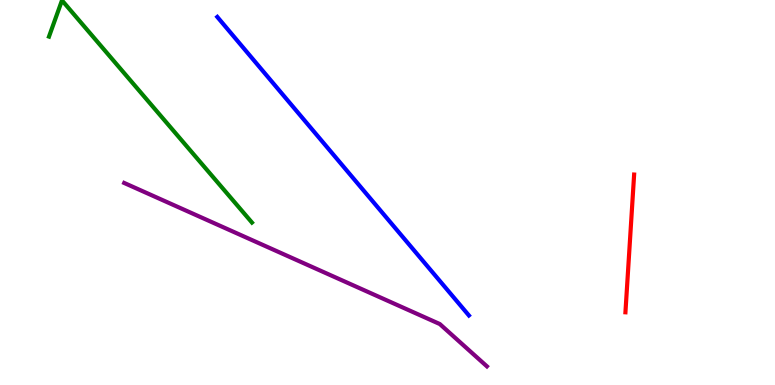[{'lines': ['blue', 'red'], 'intersections': []}, {'lines': ['green', 'red'], 'intersections': []}, {'lines': ['purple', 'red'], 'intersections': []}, {'lines': ['blue', 'green'], 'intersections': []}, {'lines': ['blue', 'purple'], 'intersections': []}, {'lines': ['green', 'purple'], 'intersections': []}]